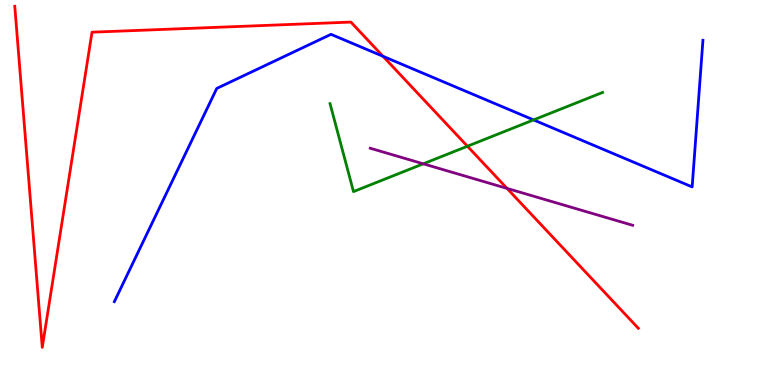[{'lines': ['blue', 'red'], 'intersections': [{'x': 4.94, 'y': 8.54}]}, {'lines': ['green', 'red'], 'intersections': [{'x': 6.03, 'y': 6.2}]}, {'lines': ['purple', 'red'], 'intersections': [{'x': 6.54, 'y': 5.11}]}, {'lines': ['blue', 'green'], 'intersections': [{'x': 6.88, 'y': 6.89}]}, {'lines': ['blue', 'purple'], 'intersections': []}, {'lines': ['green', 'purple'], 'intersections': [{'x': 5.46, 'y': 5.75}]}]